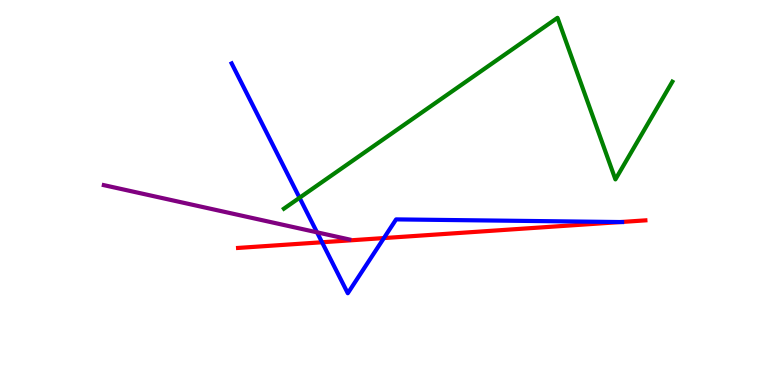[{'lines': ['blue', 'red'], 'intersections': [{'x': 4.16, 'y': 3.71}, {'x': 4.95, 'y': 3.82}, {'x': 8.01, 'y': 4.23}]}, {'lines': ['green', 'red'], 'intersections': []}, {'lines': ['purple', 'red'], 'intersections': []}, {'lines': ['blue', 'green'], 'intersections': [{'x': 3.87, 'y': 4.86}]}, {'lines': ['blue', 'purple'], 'intersections': [{'x': 4.09, 'y': 3.97}]}, {'lines': ['green', 'purple'], 'intersections': []}]